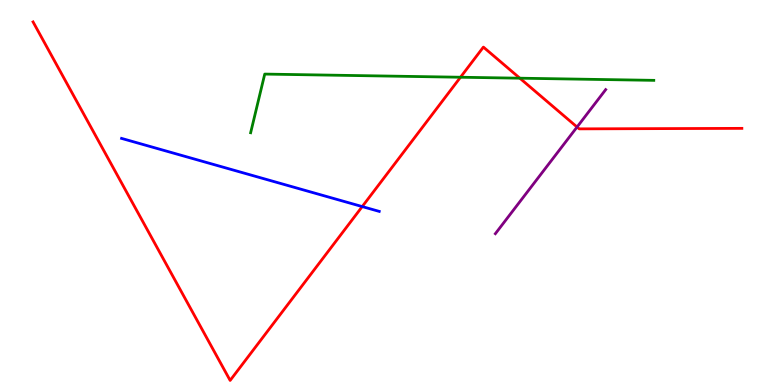[{'lines': ['blue', 'red'], 'intersections': [{'x': 4.67, 'y': 4.63}]}, {'lines': ['green', 'red'], 'intersections': [{'x': 5.94, 'y': 7.99}, {'x': 6.71, 'y': 7.97}]}, {'lines': ['purple', 'red'], 'intersections': [{'x': 7.45, 'y': 6.7}]}, {'lines': ['blue', 'green'], 'intersections': []}, {'lines': ['blue', 'purple'], 'intersections': []}, {'lines': ['green', 'purple'], 'intersections': []}]